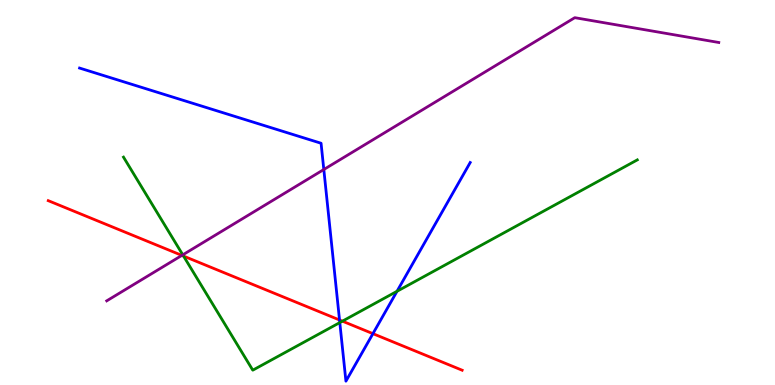[{'lines': ['blue', 'red'], 'intersections': [{'x': 4.38, 'y': 1.69}, {'x': 4.81, 'y': 1.33}]}, {'lines': ['green', 'red'], 'intersections': [{'x': 2.37, 'y': 3.35}, {'x': 4.42, 'y': 1.66}]}, {'lines': ['purple', 'red'], 'intersections': [{'x': 2.35, 'y': 3.37}]}, {'lines': ['blue', 'green'], 'intersections': [{'x': 4.38, 'y': 1.62}, {'x': 5.12, 'y': 2.43}]}, {'lines': ['blue', 'purple'], 'intersections': [{'x': 4.18, 'y': 5.6}]}, {'lines': ['green', 'purple'], 'intersections': [{'x': 2.36, 'y': 3.38}]}]